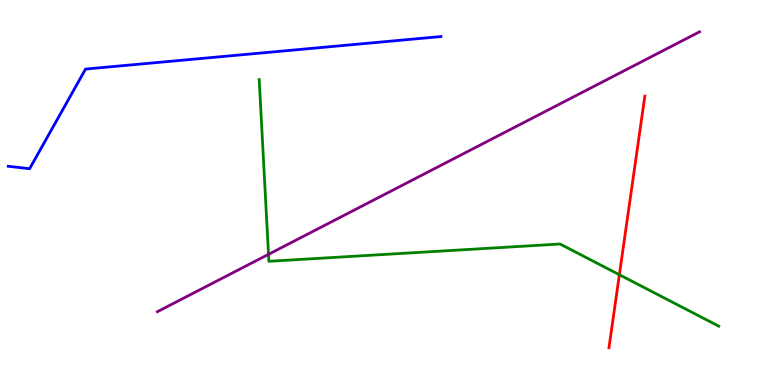[{'lines': ['blue', 'red'], 'intersections': []}, {'lines': ['green', 'red'], 'intersections': [{'x': 7.99, 'y': 2.86}]}, {'lines': ['purple', 'red'], 'intersections': []}, {'lines': ['blue', 'green'], 'intersections': []}, {'lines': ['blue', 'purple'], 'intersections': []}, {'lines': ['green', 'purple'], 'intersections': [{'x': 3.46, 'y': 3.39}]}]